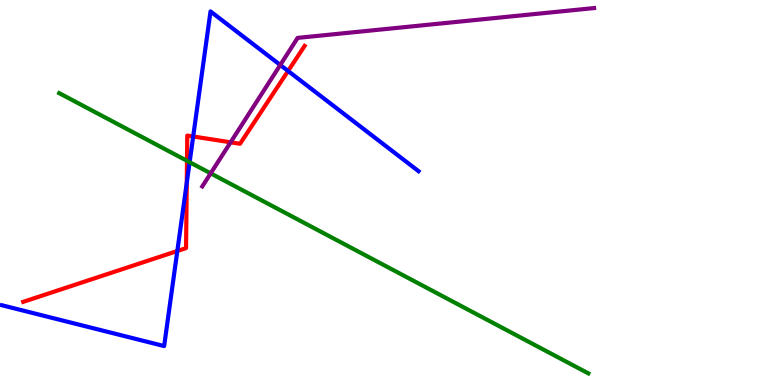[{'lines': ['blue', 'red'], 'intersections': [{'x': 2.29, 'y': 3.48}, {'x': 2.41, 'y': 5.25}, {'x': 2.49, 'y': 6.45}, {'x': 3.72, 'y': 8.16}]}, {'lines': ['green', 'red'], 'intersections': [{'x': 2.41, 'y': 5.82}]}, {'lines': ['purple', 'red'], 'intersections': [{'x': 2.98, 'y': 6.3}]}, {'lines': ['blue', 'green'], 'intersections': [{'x': 2.45, 'y': 5.79}]}, {'lines': ['blue', 'purple'], 'intersections': [{'x': 3.62, 'y': 8.31}]}, {'lines': ['green', 'purple'], 'intersections': [{'x': 2.72, 'y': 5.5}]}]